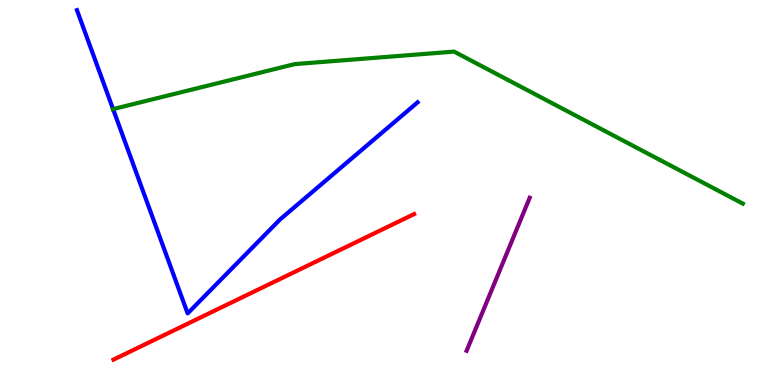[{'lines': ['blue', 'red'], 'intersections': []}, {'lines': ['green', 'red'], 'intersections': []}, {'lines': ['purple', 'red'], 'intersections': []}, {'lines': ['blue', 'green'], 'intersections': [{'x': 1.46, 'y': 7.17}]}, {'lines': ['blue', 'purple'], 'intersections': []}, {'lines': ['green', 'purple'], 'intersections': []}]